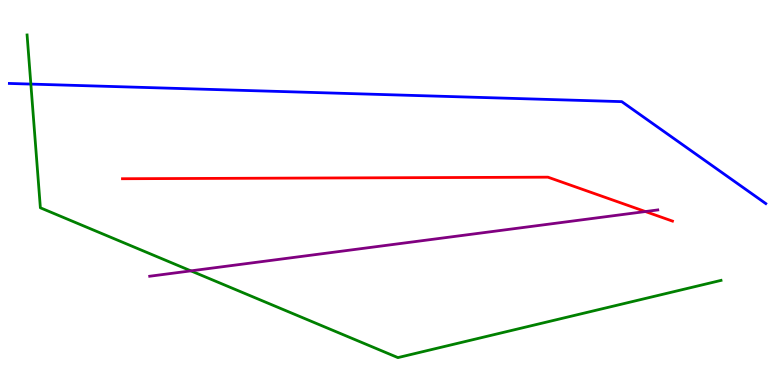[{'lines': ['blue', 'red'], 'intersections': []}, {'lines': ['green', 'red'], 'intersections': []}, {'lines': ['purple', 'red'], 'intersections': [{'x': 8.33, 'y': 4.51}]}, {'lines': ['blue', 'green'], 'intersections': [{'x': 0.398, 'y': 7.82}]}, {'lines': ['blue', 'purple'], 'intersections': []}, {'lines': ['green', 'purple'], 'intersections': [{'x': 2.46, 'y': 2.96}]}]